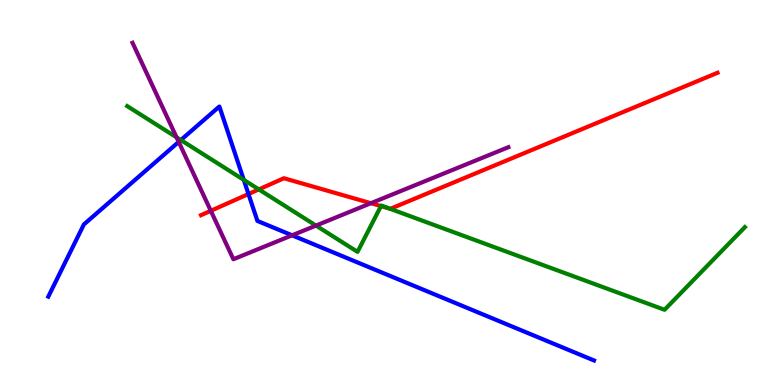[{'lines': ['blue', 'red'], 'intersections': [{'x': 3.21, 'y': 4.96}]}, {'lines': ['green', 'red'], 'intersections': [{'x': 3.34, 'y': 5.08}, {'x': 4.92, 'y': 4.65}, {'x': 5.02, 'y': 4.59}]}, {'lines': ['purple', 'red'], 'intersections': [{'x': 2.72, 'y': 4.52}, {'x': 4.79, 'y': 4.72}]}, {'lines': ['blue', 'green'], 'intersections': [{'x': 2.33, 'y': 6.36}, {'x': 3.15, 'y': 5.33}]}, {'lines': ['blue', 'purple'], 'intersections': [{'x': 2.31, 'y': 6.31}, {'x': 3.77, 'y': 3.89}]}, {'lines': ['green', 'purple'], 'intersections': [{'x': 2.28, 'y': 6.43}, {'x': 4.08, 'y': 4.14}]}]